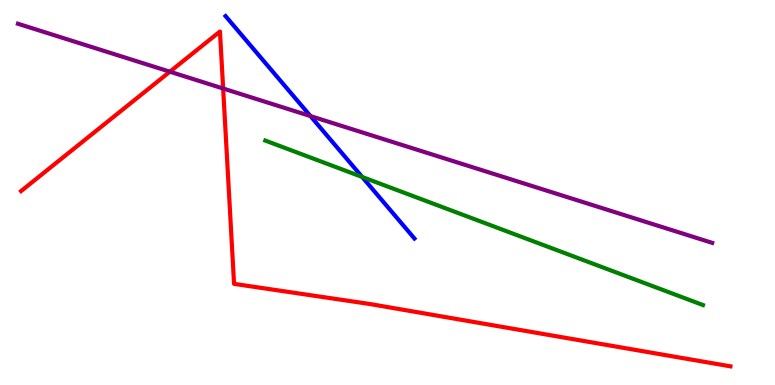[{'lines': ['blue', 'red'], 'intersections': []}, {'lines': ['green', 'red'], 'intersections': []}, {'lines': ['purple', 'red'], 'intersections': [{'x': 2.19, 'y': 8.14}, {'x': 2.88, 'y': 7.7}]}, {'lines': ['blue', 'green'], 'intersections': [{'x': 4.67, 'y': 5.4}]}, {'lines': ['blue', 'purple'], 'intersections': [{'x': 4.01, 'y': 6.99}]}, {'lines': ['green', 'purple'], 'intersections': []}]